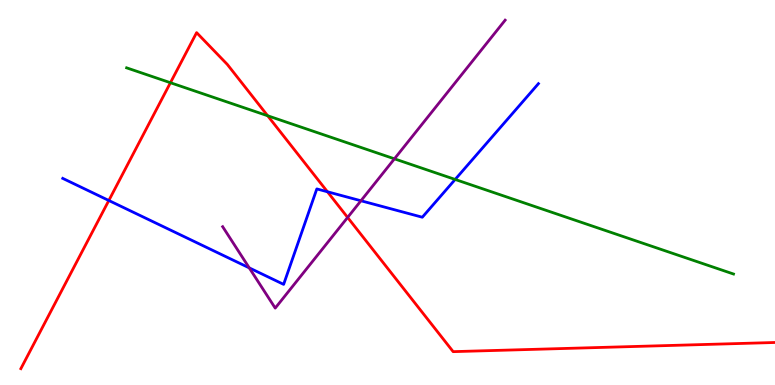[{'lines': ['blue', 'red'], 'intersections': [{'x': 1.4, 'y': 4.79}, {'x': 4.23, 'y': 5.02}]}, {'lines': ['green', 'red'], 'intersections': [{'x': 2.2, 'y': 7.85}, {'x': 3.45, 'y': 6.99}]}, {'lines': ['purple', 'red'], 'intersections': [{'x': 4.49, 'y': 4.35}]}, {'lines': ['blue', 'green'], 'intersections': [{'x': 5.87, 'y': 5.34}]}, {'lines': ['blue', 'purple'], 'intersections': [{'x': 3.22, 'y': 3.04}, {'x': 4.66, 'y': 4.79}]}, {'lines': ['green', 'purple'], 'intersections': [{'x': 5.09, 'y': 5.87}]}]